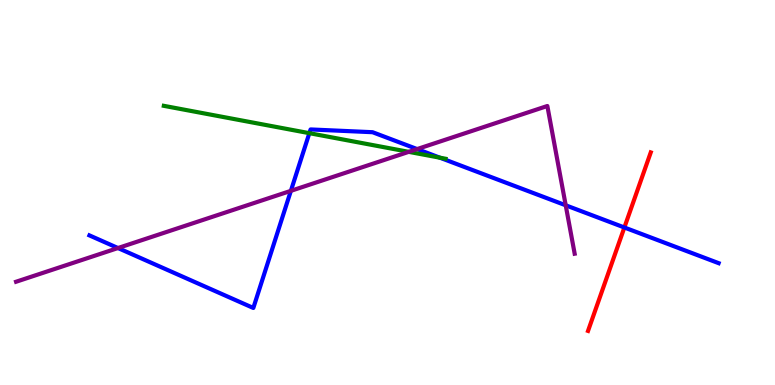[{'lines': ['blue', 'red'], 'intersections': [{'x': 8.06, 'y': 4.09}]}, {'lines': ['green', 'red'], 'intersections': []}, {'lines': ['purple', 'red'], 'intersections': []}, {'lines': ['blue', 'green'], 'intersections': [{'x': 3.99, 'y': 6.54}, {'x': 5.68, 'y': 5.9}]}, {'lines': ['blue', 'purple'], 'intersections': [{'x': 1.52, 'y': 3.56}, {'x': 3.75, 'y': 5.04}, {'x': 5.38, 'y': 6.13}, {'x': 7.3, 'y': 4.67}]}, {'lines': ['green', 'purple'], 'intersections': [{'x': 5.27, 'y': 6.06}]}]